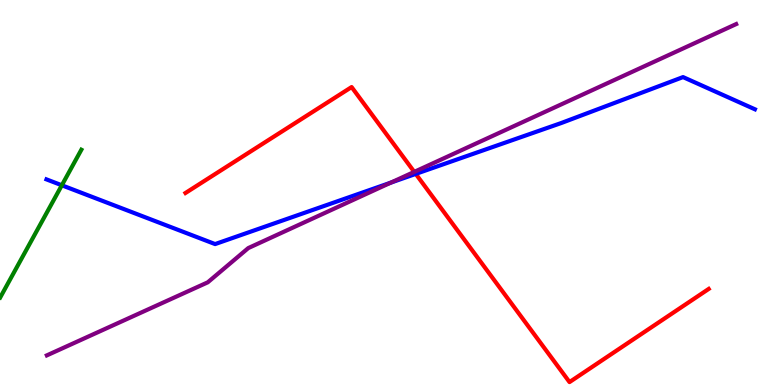[{'lines': ['blue', 'red'], 'intersections': [{'x': 5.36, 'y': 5.48}]}, {'lines': ['green', 'red'], 'intersections': []}, {'lines': ['purple', 'red'], 'intersections': [{'x': 5.35, 'y': 5.54}]}, {'lines': ['blue', 'green'], 'intersections': [{'x': 0.798, 'y': 5.19}]}, {'lines': ['blue', 'purple'], 'intersections': [{'x': 5.04, 'y': 5.26}]}, {'lines': ['green', 'purple'], 'intersections': []}]